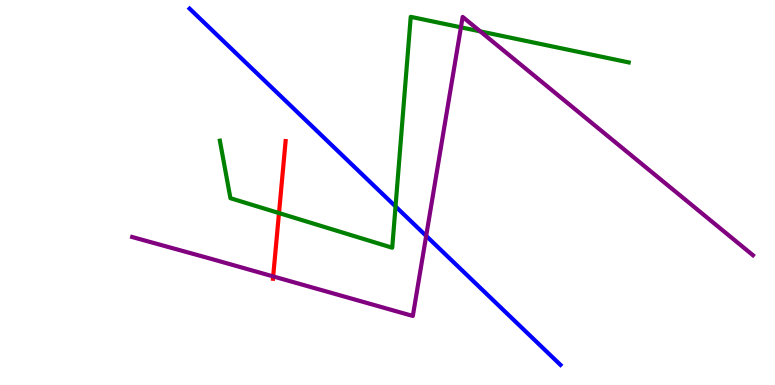[{'lines': ['blue', 'red'], 'intersections': []}, {'lines': ['green', 'red'], 'intersections': [{'x': 3.6, 'y': 4.47}]}, {'lines': ['purple', 'red'], 'intersections': [{'x': 3.52, 'y': 2.82}]}, {'lines': ['blue', 'green'], 'intersections': [{'x': 5.1, 'y': 4.64}]}, {'lines': ['blue', 'purple'], 'intersections': [{'x': 5.5, 'y': 3.87}]}, {'lines': ['green', 'purple'], 'intersections': [{'x': 5.95, 'y': 9.29}, {'x': 6.2, 'y': 9.19}]}]